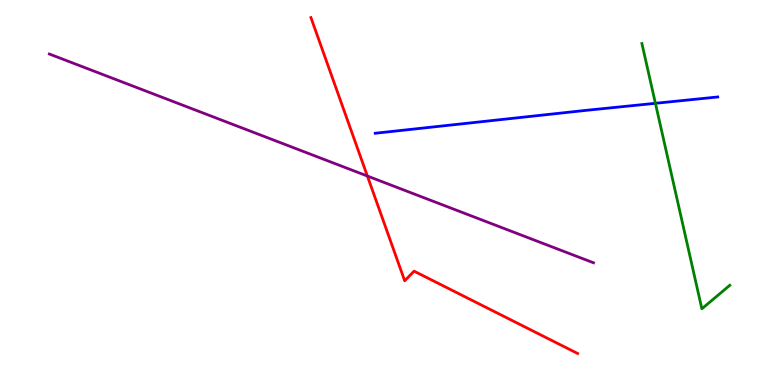[{'lines': ['blue', 'red'], 'intersections': []}, {'lines': ['green', 'red'], 'intersections': []}, {'lines': ['purple', 'red'], 'intersections': [{'x': 4.74, 'y': 5.43}]}, {'lines': ['blue', 'green'], 'intersections': [{'x': 8.46, 'y': 7.32}]}, {'lines': ['blue', 'purple'], 'intersections': []}, {'lines': ['green', 'purple'], 'intersections': []}]